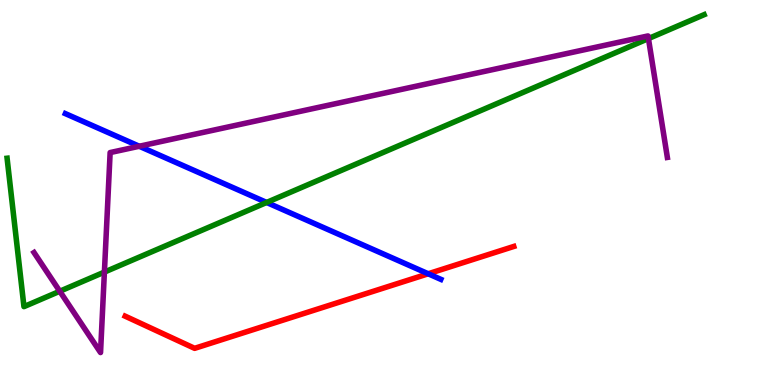[{'lines': ['blue', 'red'], 'intersections': [{'x': 5.53, 'y': 2.89}]}, {'lines': ['green', 'red'], 'intersections': []}, {'lines': ['purple', 'red'], 'intersections': []}, {'lines': ['blue', 'green'], 'intersections': [{'x': 3.44, 'y': 4.74}]}, {'lines': ['blue', 'purple'], 'intersections': [{'x': 1.8, 'y': 6.2}]}, {'lines': ['green', 'purple'], 'intersections': [{'x': 0.771, 'y': 2.44}, {'x': 1.35, 'y': 2.93}, {'x': 8.37, 'y': 9.0}]}]